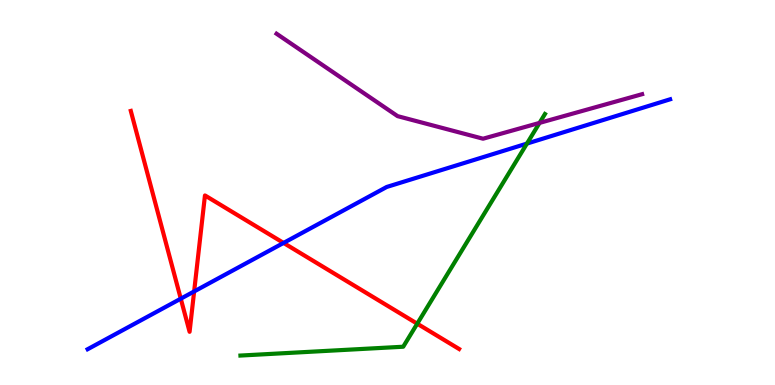[{'lines': ['blue', 'red'], 'intersections': [{'x': 2.33, 'y': 2.24}, {'x': 2.51, 'y': 2.43}, {'x': 3.66, 'y': 3.69}]}, {'lines': ['green', 'red'], 'intersections': [{'x': 5.38, 'y': 1.59}]}, {'lines': ['purple', 'red'], 'intersections': []}, {'lines': ['blue', 'green'], 'intersections': [{'x': 6.8, 'y': 6.27}]}, {'lines': ['blue', 'purple'], 'intersections': []}, {'lines': ['green', 'purple'], 'intersections': [{'x': 6.96, 'y': 6.81}]}]